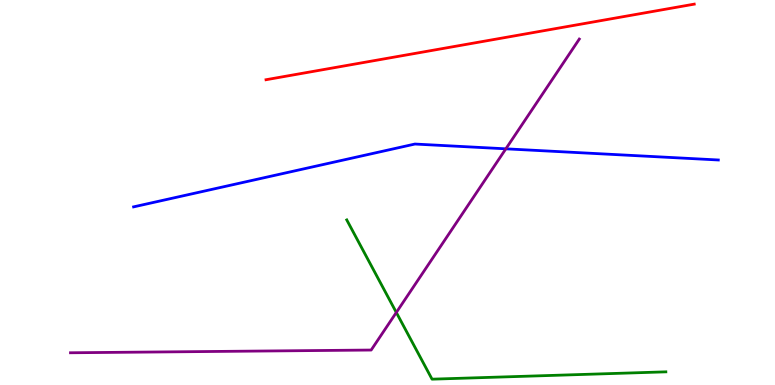[{'lines': ['blue', 'red'], 'intersections': []}, {'lines': ['green', 'red'], 'intersections': []}, {'lines': ['purple', 'red'], 'intersections': []}, {'lines': ['blue', 'green'], 'intersections': []}, {'lines': ['blue', 'purple'], 'intersections': [{'x': 6.53, 'y': 6.13}]}, {'lines': ['green', 'purple'], 'intersections': [{'x': 5.11, 'y': 1.88}]}]